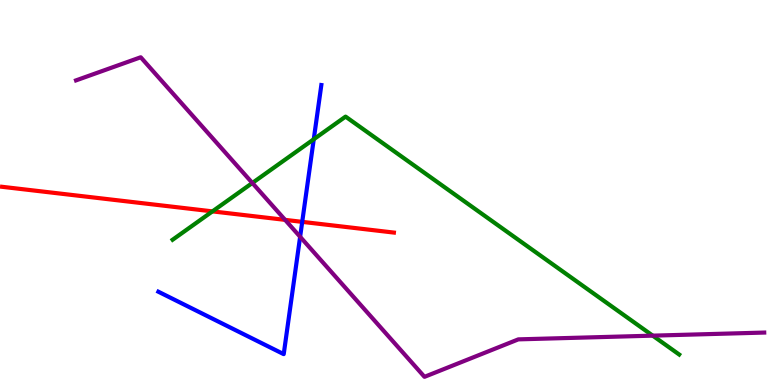[{'lines': ['blue', 'red'], 'intersections': [{'x': 3.9, 'y': 4.24}]}, {'lines': ['green', 'red'], 'intersections': [{'x': 2.74, 'y': 4.51}]}, {'lines': ['purple', 'red'], 'intersections': [{'x': 3.68, 'y': 4.29}]}, {'lines': ['blue', 'green'], 'intersections': [{'x': 4.05, 'y': 6.38}]}, {'lines': ['blue', 'purple'], 'intersections': [{'x': 3.87, 'y': 3.85}]}, {'lines': ['green', 'purple'], 'intersections': [{'x': 3.26, 'y': 5.25}, {'x': 8.42, 'y': 1.28}]}]